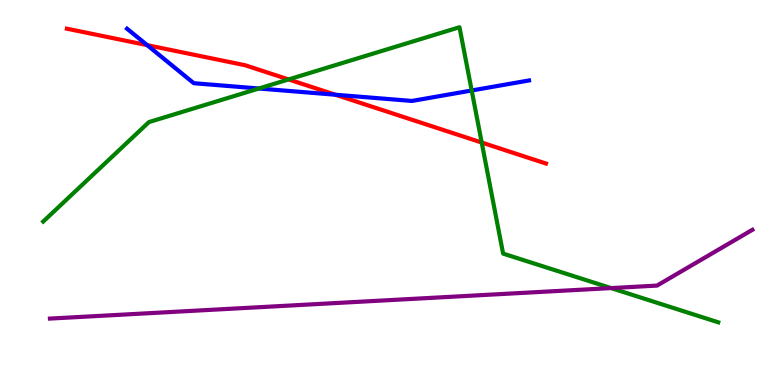[{'lines': ['blue', 'red'], 'intersections': [{'x': 1.9, 'y': 8.83}, {'x': 4.33, 'y': 7.54}]}, {'lines': ['green', 'red'], 'intersections': [{'x': 3.72, 'y': 7.94}, {'x': 6.22, 'y': 6.3}]}, {'lines': ['purple', 'red'], 'intersections': []}, {'lines': ['blue', 'green'], 'intersections': [{'x': 3.34, 'y': 7.7}, {'x': 6.09, 'y': 7.65}]}, {'lines': ['blue', 'purple'], 'intersections': []}, {'lines': ['green', 'purple'], 'intersections': [{'x': 7.88, 'y': 2.52}]}]